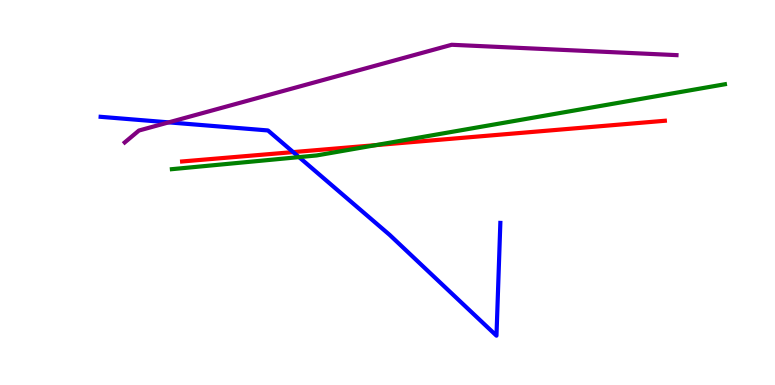[{'lines': ['blue', 'red'], 'intersections': [{'x': 3.78, 'y': 6.05}]}, {'lines': ['green', 'red'], 'intersections': [{'x': 4.85, 'y': 6.23}]}, {'lines': ['purple', 'red'], 'intersections': []}, {'lines': ['blue', 'green'], 'intersections': [{'x': 3.86, 'y': 5.92}]}, {'lines': ['blue', 'purple'], 'intersections': [{'x': 2.18, 'y': 6.82}]}, {'lines': ['green', 'purple'], 'intersections': []}]